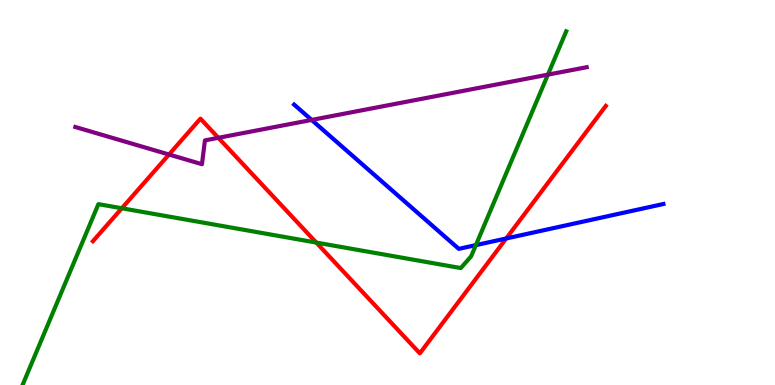[{'lines': ['blue', 'red'], 'intersections': [{'x': 6.53, 'y': 3.81}]}, {'lines': ['green', 'red'], 'intersections': [{'x': 1.57, 'y': 4.59}, {'x': 4.08, 'y': 3.7}]}, {'lines': ['purple', 'red'], 'intersections': [{'x': 2.18, 'y': 5.99}, {'x': 2.82, 'y': 6.42}]}, {'lines': ['blue', 'green'], 'intersections': [{'x': 6.14, 'y': 3.63}]}, {'lines': ['blue', 'purple'], 'intersections': [{'x': 4.02, 'y': 6.88}]}, {'lines': ['green', 'purple'], 'intersections': [{'x': 7.07, 'y': 8.06}]}]